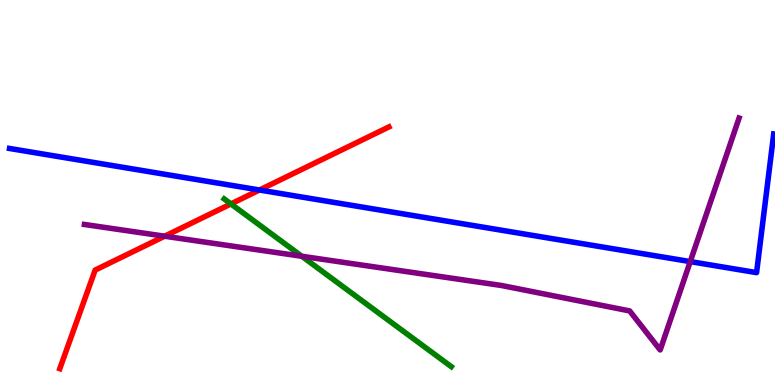[{'lines': ['blue', 'red'], 'intersections': [{'x': 3.35, 'y': 5.06}]}, {'lines': ['green', 'red'], 'intersections': [{'x': 2.98, 'y': 4.7}]}, {'lines': ['purple', 'red'], 'intersections': [{'x': 2.12, 'y': 3.86}]}, {'lines': ['blue', 'green'], 'intersections': []}, {'lines': ['blue', 'purple'], 'intersections': [{'x': 8.91, 'y': 3.21}]}, {'lines': ['green', 'purple'], 'intersections': [{'x': 3.89, 'y': 3.34}]}]